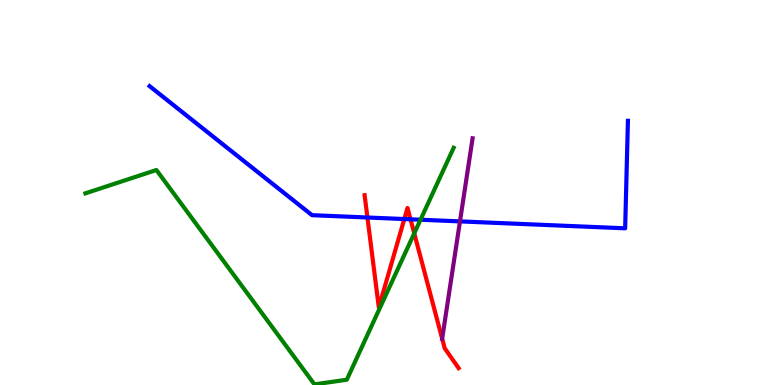[{'lines': ['blue', 'red'], 'intersections': [{'x': 4.74, 'y': 4.35}, {'x': 5.22, 'y': 4.31}, {'x': 5.3, 'y': 4.3}]}, {'lines': ['green', 'red'], 'intersections': [{'x': 5.35, 'y': 3.94}]}, {'lines': ['purple', 'red'], 'intersections': [{'x': 5.71, 'y': 1.2}]}, {'lines': ['blue', 'green'], 'intersections': [{'x': 5.43, 'y': 4.29}]}, {'lines': ['blue', 'purple'], 'intersections': [{'x': 5.94, 'y': 4.25}]}, {'lines': ['green', 'purple'], 'intersections': []}]